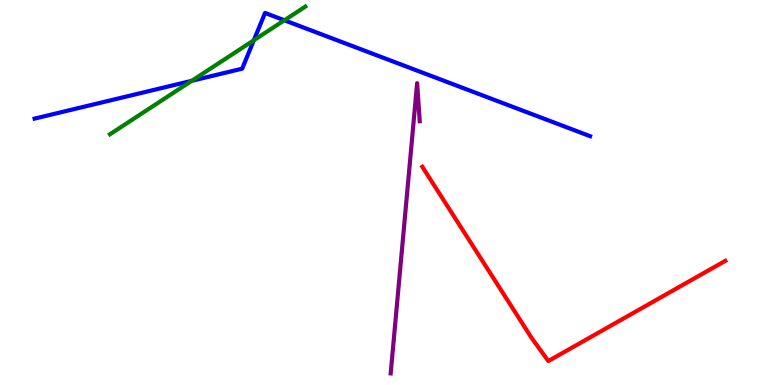[{'lines': ['blue', 'red'], 'intersections': []}, {'lines': ['green', 'red'], 'intersections': []}, {'lines': ['purple', 'red'], 'intersections': []}, {'lines': ['blue', 'green'], 'intersections': [{'x': 2.47, 'y': 7.9}, {'x': 3.28, 'y': 8.95}, {'x': 3.67, 'y': 9.47}]}, {'lines': ['blue', 'purple'], 'intersections': []}, {'lines': ['green', 'purple'], 'intersections': []}]